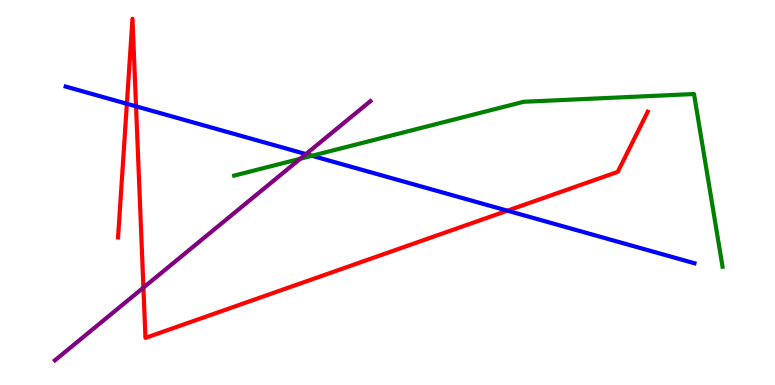[{'lines': ['blue', 'red'], 'intersections': [{'x': 1.64, 'y': 7.3}, {'x': 1.76, 'y': 7.24}, {'x': 6.55, 'y': 4.53}]}, {'lines': ['green', 'red'], 'intersections': []}, {'lines': ['purple', 'red'], 'intersections': [{'x': 1.85, 'y': 2.53}]}, {'lines': ['blue', 'green'], 'intersections': [{'x': 4.03, 'y': 5.95}]}, {'lines': ['blue', 'purple'], 'intersections': [{'x': 3.95, 'y': 6.0}]}, {'lines': ['green', 'purple'], 'intersections': [{'x': 3.87, 'y': 5.88}]}]